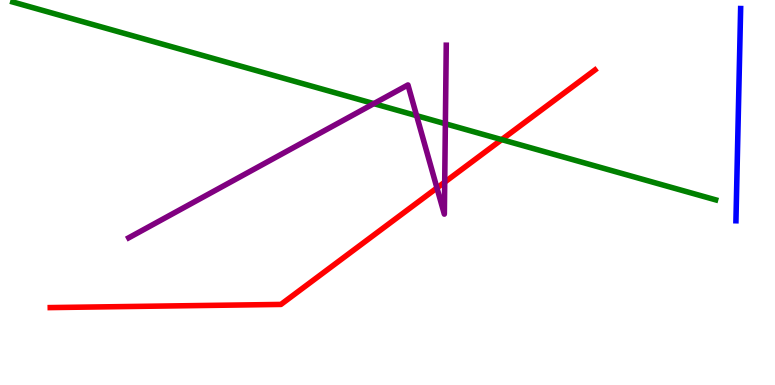[{'lines': ['blue', 'red'], 'intersections': []}, {'lines': ['green', 'red'], 'intersections': [{'x': 6.47, 'y': 6.37}]}, {'lines': ['purple', 'red'], 'intersections': [{'x': 5.64, 'y': 5.12}, {'x': 5.74, 'y': 5.27}]}, {'lines': ['blue', 'green'], 'intersections': []}, {'lines': ['blue', 'purple'], 'intersections': []}, {'lines': ['green', 'purple'], 'intersections': [{'x': 4.82, 'y': 7.31}, {'x': 5.38, 'y': 7.0}, {'x': 5.75, 'y': 6.79}]}]